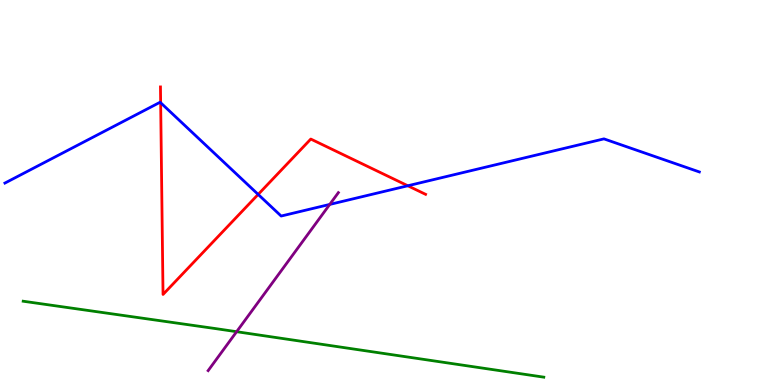[{'lines': ['blue', 'red'], 'intersections': [{'x': 2.07, 'y': 7.33}, {'x': 3.33, 'y': 4.95}, {'x': 5.26, 'y': 5.18}]}, {'lines': ['green', 'red'], 'intersections': []}, {'lines': ['purple', 'red'], 'intersections': []}, {'lines': ['blue', 'green'], 'intersections': []}, {'lines': ['blue', 'purple'], 'intersections': [{'x': 4.25, 'y': 4.69}]}, {'lines': ['green', 'purple'], 'intersections': [{'x': 3.05, 'y': 1.38}]}]